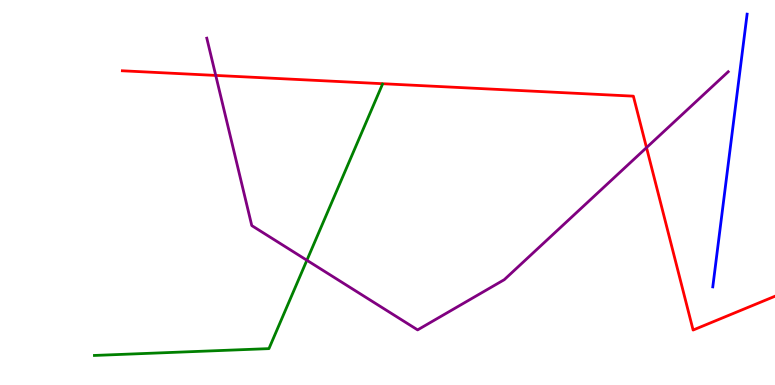[{'lines': ['blue', 'red'], 'intersections': []}, {'lines': ['green', 'red'], 'intersections': []}, {'lines': ['purple', 'red'], 'intersections': [{'x': 2.78, 'y': 8.04}, {'x': 8.34, 'y': 6.17}]}, {'lines': ['blue', 'green'], 'intersections': []}, {'lines': ['blue', 'purple'], 'intersections': []}, {'lines': ['green', 'purple'], 'intersections': [{'x': 3.96, 'y': 3.24}]}]